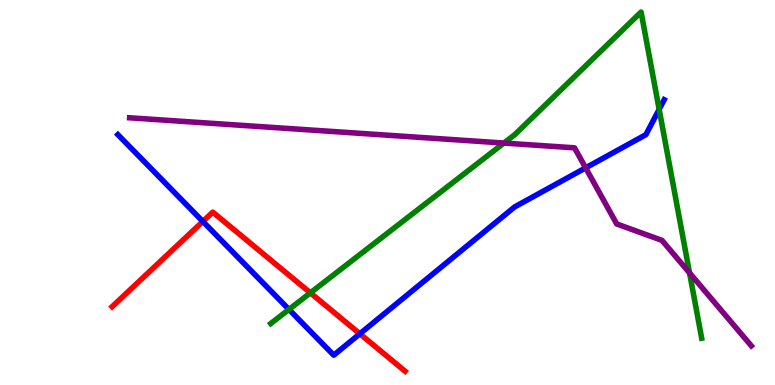[{'lines': ['blue', 'red'], 'intersections': [{'x': 2.62, 'y': 4.25}, {'x': 4.64, 'y': 1.33}]}, {'lines': ['green', 'red'], 'intersections': [{'x': 4.0, 'y': 2.39}]}, {'lines': ['purple', 'red'], 'intersections': []}, {'lines': ['blue', 'green'], 'intersections': [{'x': 3.73, 'y': 1.96}, {'x': 8.51, 'y': 7.16}]}, {'lines': ['blue', 'purple'], 'intersections': [{'x': 7.56, 'y': 5.64}]}, {'lines': ['green', 'purple'], 'intersections': [{'x': 6.5, 'y': 6.28}, {'x': 8.9, 'y': 2.91}]}]